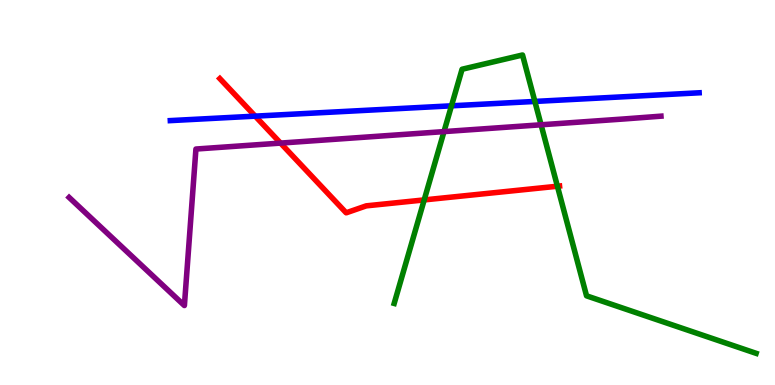[{'lines': ['blue', 'red'], 'intersections': [{'x': 3.29, 'y': 6.98}]}, {'lines': ['green', 'red'], 'intersections': [{'x': 5.47, 'y': 4.81}, {'x': 7.19, 'y': 5.16}]}, {'lines': ['purple', 'red'], 'intersections': [{'x': 3.62, 'y': 6.28}]}, {'lines': ['blue', 'green'], 'intersections': [{'x': 5.83, 'y': 7.25}, {'x': 6.9, 'y': 7.37}]}, {'lines': ['blue', 'purple'], 'intersections': []}, {'lines': ['green', 'purple'], 'intersections': [{'x': 5.73, 'y': 6.58}, {'x': 6.98, 'y': 6.76}]}]